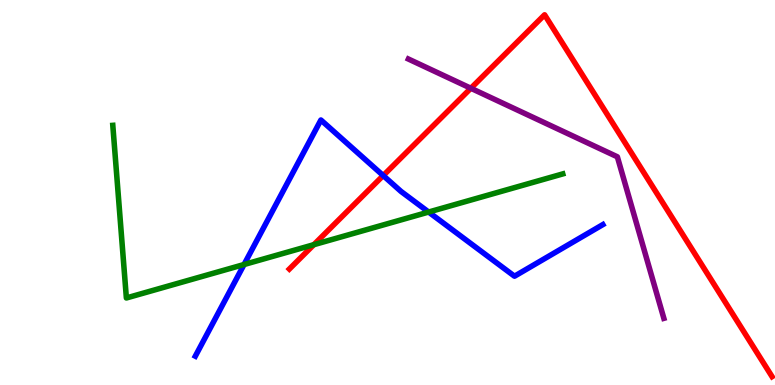[{'lines': ['blue', 'red'], 'intersections': [{'x': 4.94, 'y': 5.44}]}, {'lines': ['green', 'red'], 'intersections': [{'x': 4.05, 'y': 3.64}]}, {'lines': ['purple', 'red'], 'intersections': [{'x': 6.08, 'y': 7.71}]}, {'lines': ['blue', 'green'], 'intersections': [{'x': 3.15, 'y': 3.13}, {'x': 5.53, 'y': 4.49}]}, {'lines': ['blue', 'purple'], 'intersections': []}, {'lines': ['green', 'purple'], 'intersections': []}]